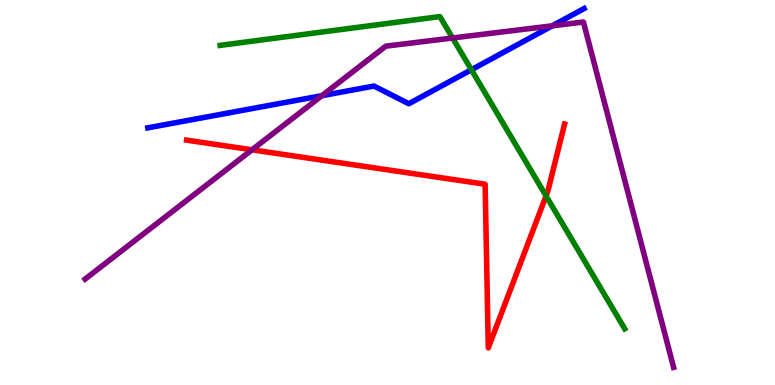[{'lines': ['blue', 'red'], 'intersections': []}, {'lines': ['green', 'red'], 'intersections': [{'x': 7.05, 'y': 4.91}]}, {'lines': ['purple', 'red'], 'intersections': [{'x': 3.25, 'y': 6.11}]}, {'lines': ['blue', 'green'], 'intersections': [{'x': 6.08, 'y': 8.19}]}, {'lines': ['blue', 'purple'], 'intersections': [{'x': 4.15, 'y': 7.51}, {'x': 7.13, 'y': 9.33}]}, {'lines': ['green', 'purple'], 'intersections': [{'x': 5.84, 'y': 9.01}]}]